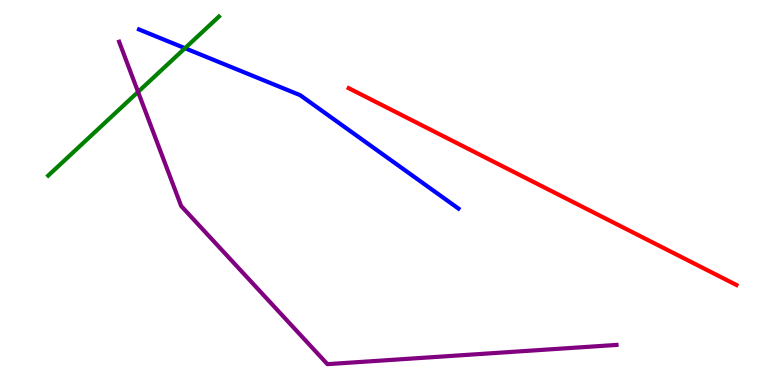[{'lines': ['blue', 'red'], 'intersections': []}, {'lines': ['green', 'red'], 'intersections': []}, {'lines': ['purple', 'red'], 'intersections': []}, {'lines': ['blue', 'green'], 'intersections': [{'x': 2.39, 'y': 8.75}]}, {'lines': ['blue', 'purple'], 'intersections': []}, {'lines': ['green', 'purple'], 'intersections': [{'x': 1.78, 'y': 7.61}]}]